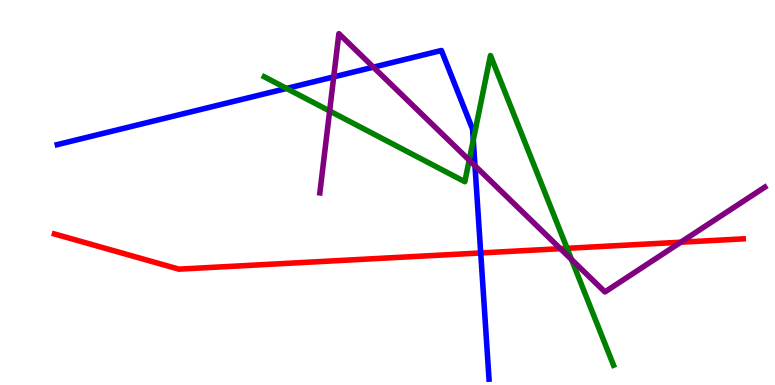[{'lines': ['blue', 'red'], 'intersections': [{'x': 6.2, 'y': 3.43}]}, {'lines': ['green', 'red'], 'intersections': [{'x': 7.32, 'y': 3.55}]}, {'lines': ['purple', 'red'], 'intersections': [{'x': 7.23, 'y': 3.54}, {'x': 8.78, 'y': 3.71}]}, {'lines': ['blue', 'green'], 'intersections': [{'x': 3.7, 'y': 7.7}, {'x': 6.11, 'y': 6.36}]}, {'lines': ['blue', 'purple'], 'intersections': [{'x': 4.31, 'y': 8.0}, {'x': 4.82, 'y': 8.26}, {'x': 6.13, 'y': 5.69}]}, {'lines': ['green', 'purple'], 'intersections': [{'x': 4.25, 'y': 7.12}, {'x': 6.05, 'y': 5.84}, {'x': 7.37, 'y': 3.26}]}]